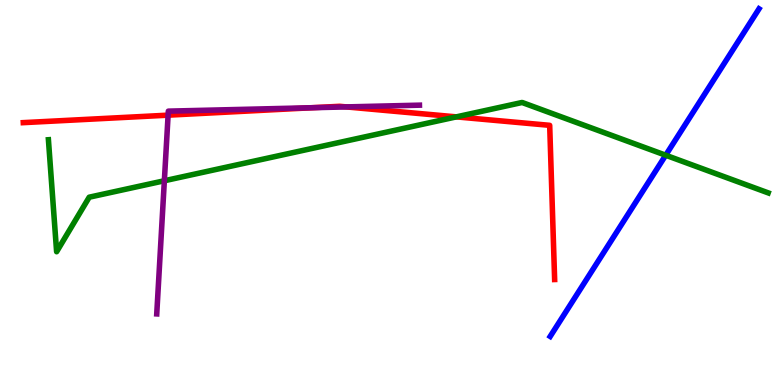[{'lines': ['blue', 'red'], 'intersections': []}, {'lines': ['green', 'red'], 'intersections': [{'x': 5.89, 'y': 6.96}]}, {'lines': ['purple', 'red'], 'intersections': [{'x': 2.17, 'y': 7.01}, {'x': 4.03, 'y': 7.2}, {'x': 4.47, 'y': 7.22}]}, {'lines': ['blue', 'green'], 'intersections': [{'x': 8.59, 'y': 5.97}]}, {'lines': ['blue', 'purple'], 'intersections': []}, {'lines': ['green', 'purple'], 'intersections': [{'x': 2.12, 'y': 5.31}]}]